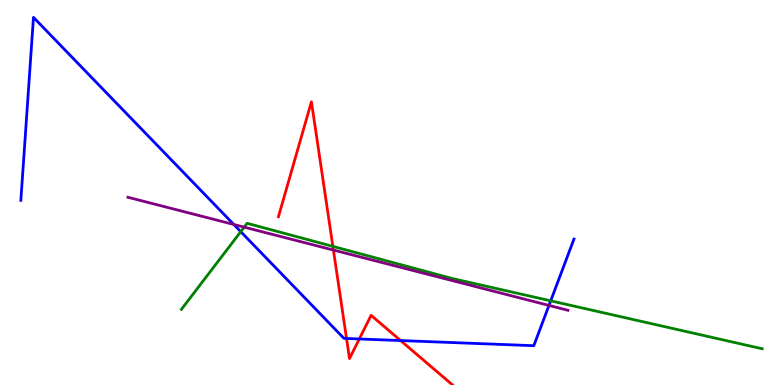[{'lines': ['blue', 'red'], 'intersections': [{'x': 4.47, 'y': 1.21}, {'x': 4.64, 'y': 1.2}, {'x': 5.17, 'y': 1.15}]}, {'lines': ['green', 'red'], 'intersections': [{'x': 4.3, 'y': 3.6}]}, {'lines': ['purple', 'red'], 'intersections': [{'x': 4.3, 'y': 3.51}]}, {'lines': ['blue', 'green'], 'intersections': [{'x': 3.11, 'y': 3.98}, {'x': 7.11, 'y': 2.19}]}, {'lines': ['blue', 'purple'], 'intersections': [{'x': 3.02, 'y': 4.17}, {'x': 7.08, 'y': 2.07}]}, {'lines': ['green', 'purple'], 'intersections': [{'x': 3.15, 'y': 4.1}]}]